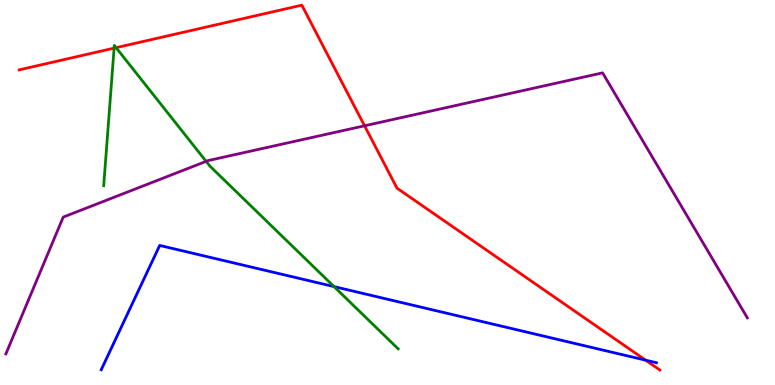[{'lines': ['blue', 'red'], 'intersections': [{'x': 8.33, 'y': 0.645}]}, {'lines': ['green', 'red'], 'intersections': [{'x': 1.47, 'y': 8.75}, {'x': 1.5, 'y': 8.76}]}, {'lines': ['purple', 'red'], 'intersections': [{'x': 4.7, 'y': 6.73}]}, {'lines': ['blue', 'green'], 'intersections': [{'x': 4.31, 'y': 2.56}]}, {'lines': ['blue', 'purple'], 'intersections': []}, {'lines': ['green', 'purple'], 'intersections': [{'x': 2.66, 'y': 5.81}]}]